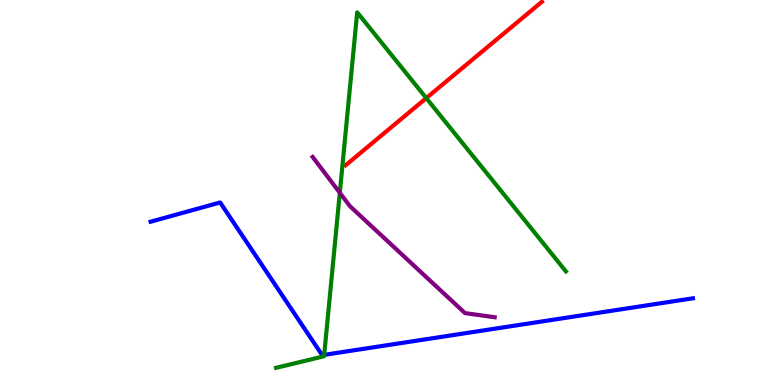[{'lines': ['blue', 'red'], 'intersections': []}, {'lines': ['green', 'red'], 'intersections': [{'x': 5.5, 'y': 7.45}]}, {'lines': ['purple', 'red'], 'intersections': []}, {'lines': ['blue', 'green'], 'intersections': [{'x': 4.18, 'y': 0.783}]}, {'lines': ['blue', 'purple'], 'intersections': []}, {'lines': ['green', 'purple'], 'intersections': [{'x': 4.38, 'y': 4.99}]}]